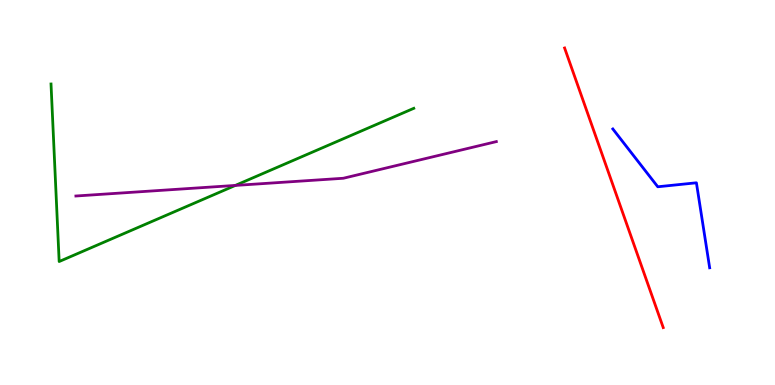[{'lines': ['blue', 'red'], 'intersections': []}, {'lines': ['green', 'red'], 'intersections': []}, {'lines': ['purple', 'red'], 'intersections': []}, {'lines': ['blue', 'green'], 'intersections': []}, {'lines': ['blue', 'purple'], 'intersections': []}, {'lines': ['green', 'purple'], 'intersections': [{'x': 3.04, 'y': 5.18}]}]